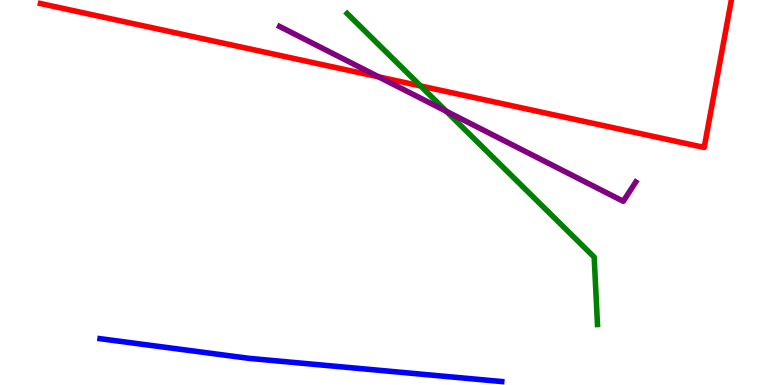[{'lines': ['blue', 'red'], 'intersections': []}, {'lines': ['green', 'red'], 'intersections': [{'x': 5.43, 'y': 7.77}]}, {'lines': ['purple', 'red'], 'intersections': [{'x': 4.89, 'y': 8.0}]}, {'lines': ['blue', 'green'], 'intersections': []}, {'lines': ['blue', 'purple'], 'intersections': []}, {'lines': ['green', 'purple'], 'intersections': [{'x': 5.76, 'y': 7.11}]}]